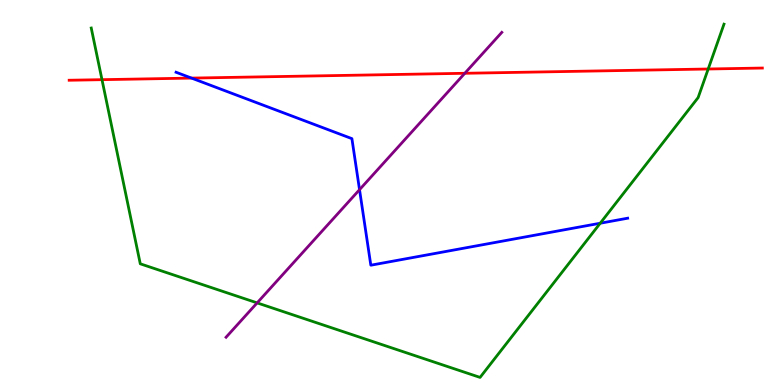[{'lines': ['blue', 'red'], 'intersections': [{'x': 2.47, 'y': 7.97}]}, {'lines': ['green', 'red'], 'intersections': [{'x': 1.32, 'y': 7.93}, {'x': 9.14, 'y': 8.21}]}, {'lines': ['purple', 'red'], 'intersections': [{'x': 6.0, 'y': 8.1}]}, {'lines': ['blue', 'green'], 'intersections': [{'x': 7.74, 'y': 4.2}]}, {'lines': ['blue', 'purple'], 'intersections': [{'x': 4.64, 'y': 5.07}]}, {'lines': ['green', 'purple'], 'intersections': [{'x': 3.32, 'y': 2.13}]}]